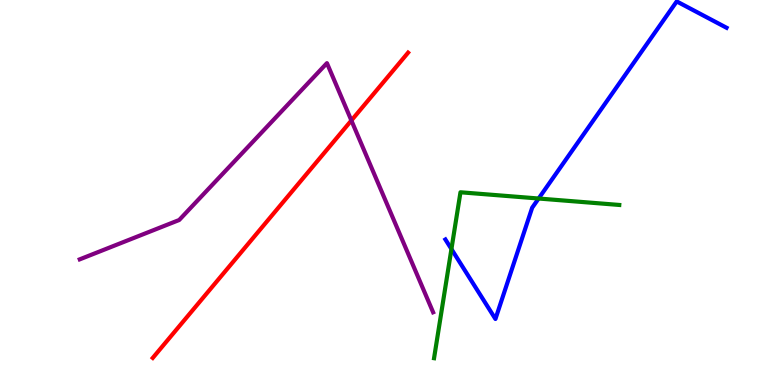[{'lines': ['blue', 'red'], 'intersections': []}, {'lines': ['green', 'red'], 'intersections': []}, {'lines': ['purple', 'red'], 'intersections': [{'x': 4.53, 'y': 6.87}]}, {'lines': ['blue', 'green'], 'intersections': [{'x': 5.82, 'y': 3.53}, {'x': 6.95, 'y': 4.84}]}, {'lines': ['blue', 'purple'], 'intersections': []}, {'lines': ['green', 'purple'], 'intersections': []}]